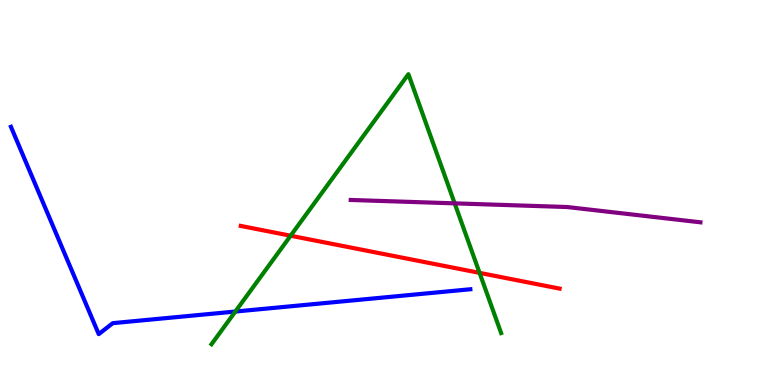[{'lines': ['blue', 'red'], 'intersections': []}, {'lines': ['green', 'red'], 'intersections': [{'x': 3.75, 'y': 3.88}, {'x': 6.19, 'y': 2.91}]}, {'lines': ['purple', 'red'], 'intersections': []}, {'lines': ['blue', 'green'], 'intersections': [{'x': 3.04, 'y': 1.91}]}, {'lines': ['blue', 'purple'], 'intersections': []}, {'lines': ['green', 'purple'], 'intersections': [{'x': 5.87, 'y': 4.72}]}]